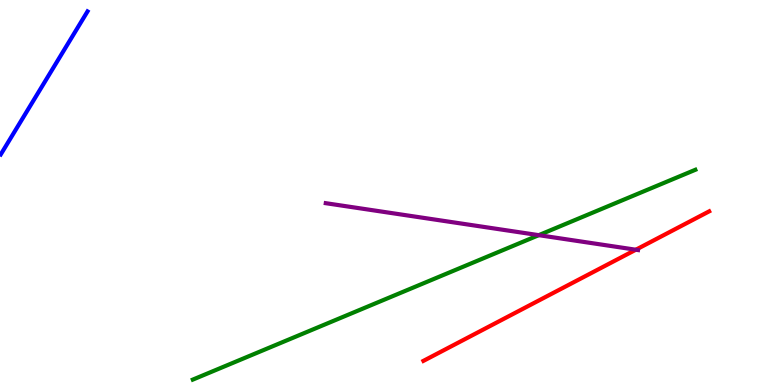[{'lines': ['blue', 'red'], 'intersections': []}, {'lines': ['green', 'red'], 'intersections': []}, {'lines': ['purple', 'red'], 'intersections': [{'x': 8.2, 'y': 3.51}]}, {'lines': ['blue', 'green'], 'intersections': []}, {'lines': ['blue', 'purple'], 'intersections': []}, {'lines': ['green', 'purple'], 'intersections': [{'x': 6.95, 'y': 3.89}]}]